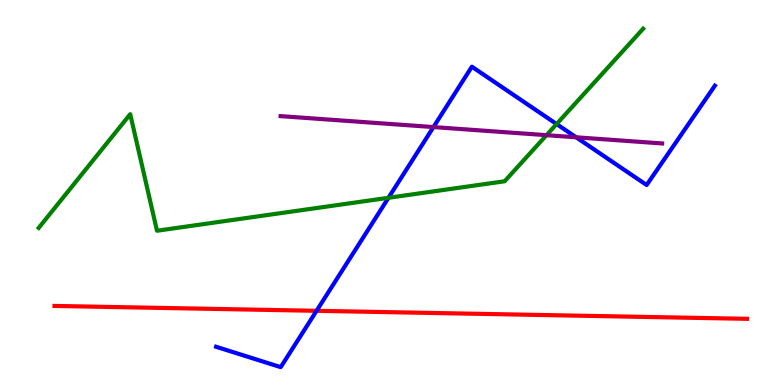[{'lines': ['blue', 'red'], 'intersections': [{'x': 4.08, 'y': 1.93}]}, {'lines': ['green', 'red'], 'intersections': []}, {'lines': ['purple', 'red'], 'intersections': []}, {'lines': ['blue', 'green'], 'intersections': [{'x': 5.01, 'y': 4.86}, {'x': 7.18, 'y': 6.78}]}, {'lines': ['blue', 'purple'], 'intersections': [{'x': 5.59, 'y': 6.7}, {'x': 7.43, 'y': 6.43}]}, {'lines': ['green', 'purple'], 'intersections': [{'x': 7.05, 'y': 6.49}]}]